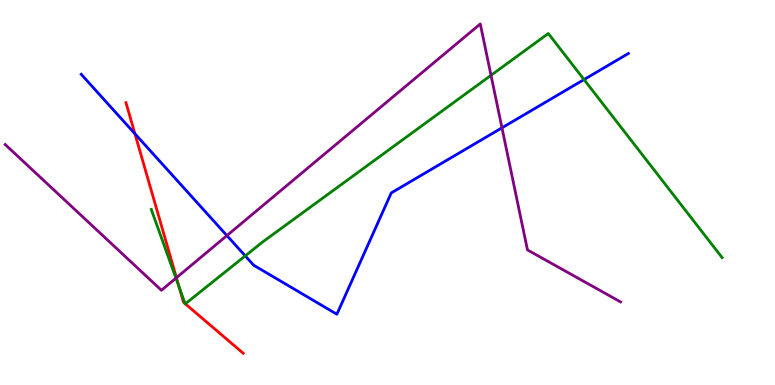[{'lines': ['blue', 'red'], 'intersections': [{'x': 1.74, 'y': 6.53}]}, {'lines': ['green', 'red'], 'intersections': [{'x': 2.31, 'y': 2.54}, {'x': 2.39, 'y': 2.11}, {'x': 2.39, 'y': 2.11}]}, {'lines': ['purple', 'red'], 'intersections': [{'x': 2.28, 'y': 2.79}]}, {'lines': ['blue', 'green'], 'intersections': [{'x': 3.16, 'y': 3.35}, {'x': 7.54, 'y': 7.93}]}, {'lines': ['blue', 'purple'], 'intersections': [{'x': 2.93, 'y': 3.88}, {'x': 6.48, 'y': 6.68}]}, {'lines': ['green', 'purple'], 'intersections': [{'x': 2.27, 'y': 2.78}, {'x': 6.34, 'y': 8.04}]}]